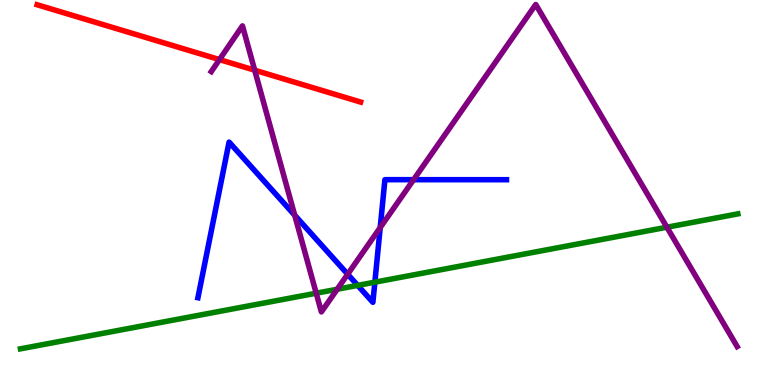[{'lines': ['blue', 'red'], 'intersections': []}, {'lines': ['green', 'red'], 'intersections': []}, {'lines': ['purple', 'red'], 'intersections': [{'x': 2.83, 'y': 8.45}, {'x': 3.29, 'y': 8.18}]}, {'lines': ['blue', 'green'], 'intersections': [{'x': 4.62, 'y': 2.59}, {'x': 4.84, 'y': 2.67}]}, {'lines': ['blue', 'purple'], 'intersections': [{'x': 3.8, 'y': 4.41}, {'x': 4.49, 'y': 2.88}, {'x': 4.91, 'y': 4.09}, {'x': 5.34, 'y': 5.33}]}, {'lines': ['green', 'purple'], 'intersections': [{'x': 4.08, 'y': 2.38}, {'x': 4.35, 'y': 2.49}, {'x': 8.61, 'y': 4.1}]}]